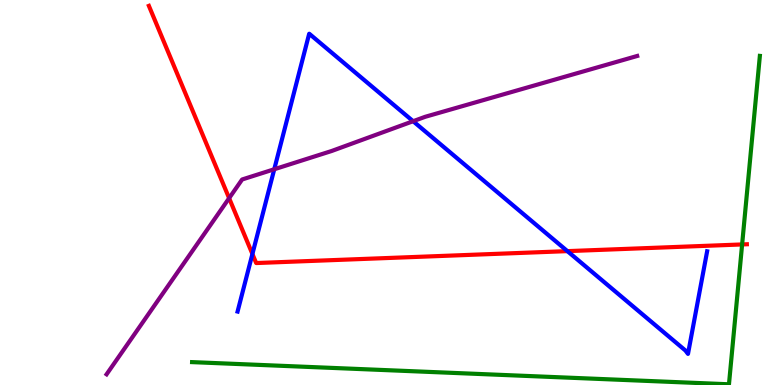[{'lines': ['blue', 'red'], 'intersections': [{'x': 3.26, 'y': 3.4}, {'x': 7.32, 'y': 3.48}]}, {'lines': ['green', 'red'], 'intersections': [{'x': 9.58, 'y': 3.65}]}, {'lines': ['purple', 'red'], 'intersections': [{'x': 2.96, 'y': 4.85}]}, {'lines': ['blue', 'green'], 'intersections': []}, {'lines': ['blue', 'purple'], 'intersections': [{'x': 3.54, 'y': 5.6}, {'x': 5.33, 'y': 6.85}]}, {'lines': ['green', 'purple'], 'intersections': []}]